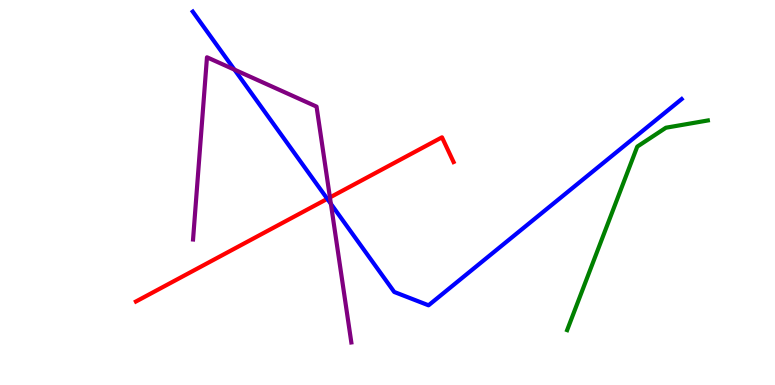[{'lines': ['blue', 'red'], 'intersections': [{'x': 4.22, 'y': 4.84}]}, {'lines': ['green', 'red'], 'intersections': []}, {'lines': ['purple', 'red'], 'intersections': [{'x': 4.26, 'y': 4.87}]}, {'lines': ['blue', 'green'], 'intersections': []}, {'lines': ['blue', 'purple'], 'intersections': [{'x': 3.03, 'y': 8.19}, {'x': 4.27, 'y': 4.71}]}, {'lines': ['green', 'purple'], 'intersections': []}]